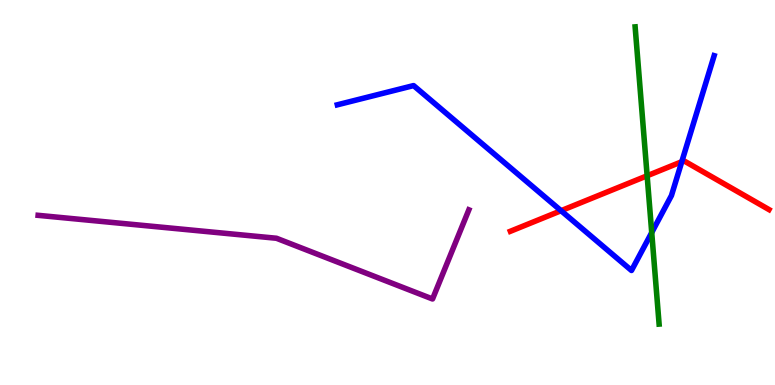[{'lines': ['blue', 'red'], 'intersections': [{'x': 7.24, 'y': 4.53}, {'x': 8.8, 'y': 5.8}]}, {'lines': ['green', 'red'], 'intersections': [{'x': 8.35, 'y': 5.43}]}, {'lines': ['purple', 'red'], 'intersections': []}, {'lines': ['blue', 'green'], 'intersections': [{'x': 8.41, 'y': 3.96}]}, {'lines': ['blue', 'purple'], 'intersections': []}, {'lines': ['green', 'purple'], 'intersections': []}]